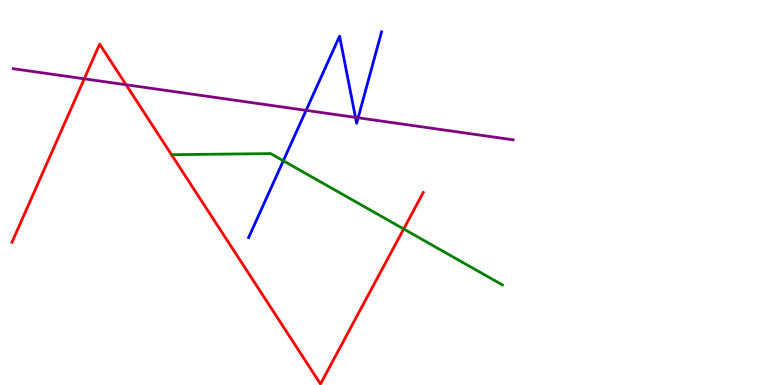[{'lines': ['blue', 'red'], 'intersections': []}, {'lines': ['green', 'red'], 'intersections': [{'x': 5.21, 'y': 4.05}]}, {'lines': ['purple', 'red'], 'intersections': [{'x': 1.09, 'y': 7.95}, {'x': 1.63, 'y': 7.8}]}, {'lines': ['blue', 'green'], 'intersections': [{'x': 3.66, 'y': 5.82}]}, {'lines': ['blue', 'purple'], 'intersections': [{'x': 3.95, 'y': 7.13}, {'x': 4.59, 'y': 6.95}, {'x': 4.62, 'y': 6.94}]}, {'lines': ['green', 'purple'], 'intersections': []}]